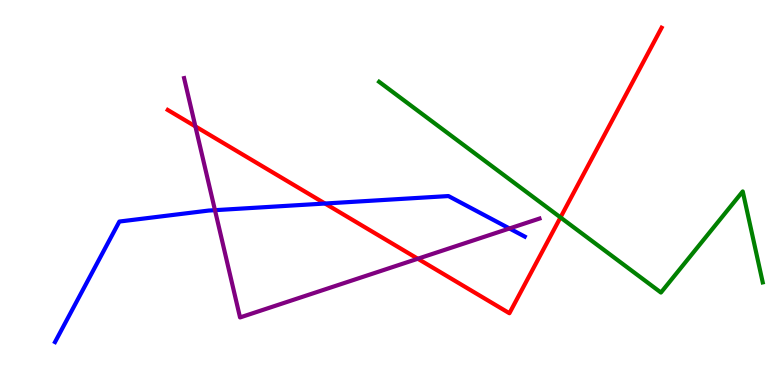[{'lines': ['blue', 'red'], 'intersections': [{'x': 4.19, 'y': 4.71}]}, {'lines': ['green', 'red'], 'intersections': [{'x': 7.23, 'y': 4.35}]}, {'lines': ['purple', 'red'], 'intersections': [{'x': 2.52, 'y': 6.72}, {'x': 5.39, 'y': 3.28}]}, {'lines': ['blue', 'green'], 'intersections': []}, {'lines': ['blue', 'purple'], 'intersections': [{'x': 2.77, 'y': 4.54}, {'x': 6.57, 'y': 4.07}]}, {'lines': ['green', 'purple'], 'intersections': []}]